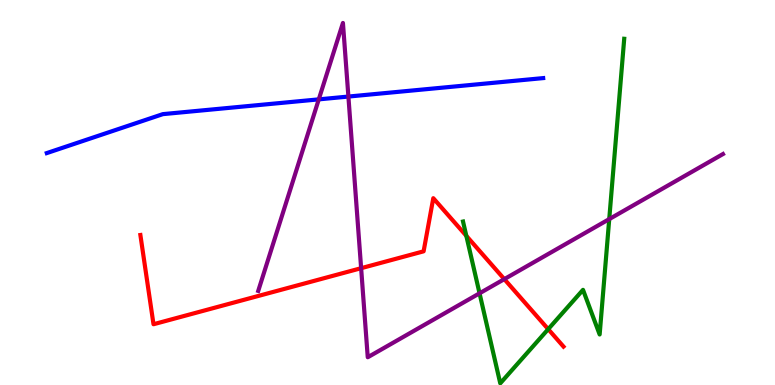[{'lines': ['blue', 'red'], 'intersections': []}, {'lines': ['green', 'red'], 'intersections': [{'x': 6.02, 'y': 3.87}, {'x': 7.07, 'y': 1.45}]}, {'lines': ['purple', 'red'], 'intersections': [{'x': 4.66, 'y': 3.03}, {'x': 6.51, 'y': 2.75}]}, {'lines': ['blue', 'green'], 'intersections': []}, {'lines': ['blue', 'purple'], 'intersections': [{'x': 4.11, 'y': 7.42}, {'x': 4.5, 'y': 7.49}]}, {'lines': ['green', 'purple'], 'intersections': [{'x': 6.19, 'y': 2.38}, {'x': 7.86, 'y': 4.31}]}]